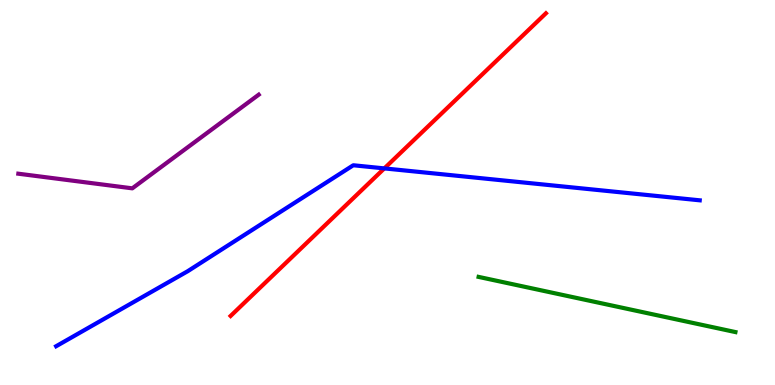[{'lines': ['blue', 'red'], 'intersections': [{'x': 4.96, 'y': 5.63}]}, {'lines': ['green', 'red'], 'intersections': []}, {'lines': ['purple', 'red'], 'intersections': []}, {'lines': ['blue', 'green'], 'intersections': []}, {'lines': ['blue', 'purple'], 'intersections': []}, {'lines': ['green', 'purple'], 'intersections': []}]